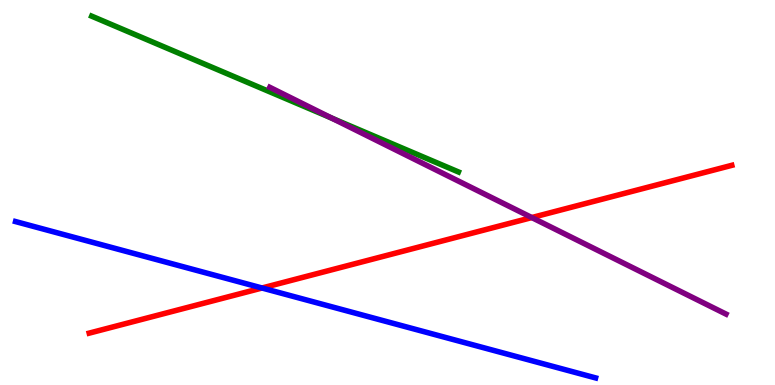[{'lines': ['blue', 'red'], 'intersections': [{'x': 3.38, 'y': 2.52}]}, {'lines': ['green', 'red'], 'intersections': []}, {'lines': ['purple', 'red'], 'intersections': [{'x': 6.86, 'y': 4.35}]}, {'lines': ['blue', 'green'], 'intersections': []}, {'lines': ['blue', 'purple'], 'intersections': []}, {'lines': ['green', 'purple'], 'intersections': [{'x': 4.28, 'y': 6.93}]}]